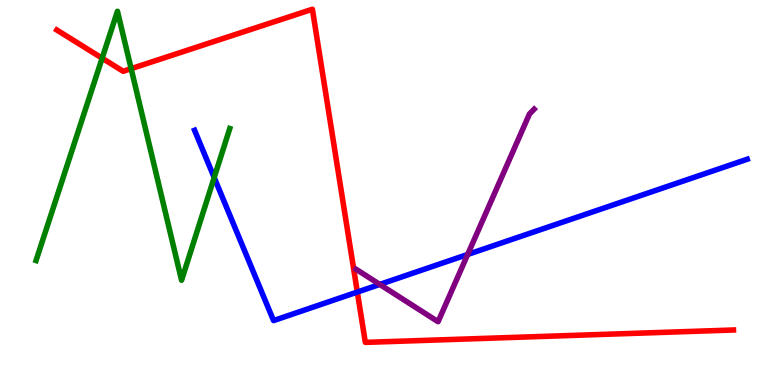[{'lines': ['blue', 'red'], 'intersections': [{'x': 4.61, 'y': 2.41}]}, {'lines': ['green', 'red'], 'intersections': [{'x': 1.32, 'y': 8.49}, {'x': 1.69, 'y': 8.22}]}, {'lines': ['purple', 'red'], 'intersections': []}, {'lines': ['blue', 'green'], 'intersections': [{'x': 2.76, 'y': 5.39}]}, {'lines': ['blue', 'purple'], 'intersections': [{'x': 4.9, 'y': 2.61}, {'x': 6.03, 'y': 3.39}]}, {'lines': ['green', 'purple'], 'intersections': []}]